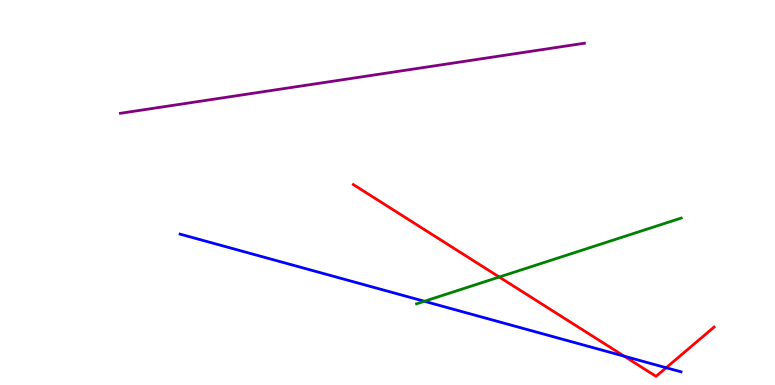[{'lines': ['blue', 'red'], 'intersections': [{'x': 8.05, 'y': 0.748}, {'x': 8.6, 'y': 0.448}]}, {'lines': ['green', 'red'], 'intersections': [{'x': 6.44, 'y': 2.8}]}, {'lines': ['purple', 'red'], 'intersections': []}, {'lines': ['blue', 'green'], 'intersections': [{'x': 5.48, 'y': 2.17}]}, {'lines': ['blue', 'purple'], 'intersections': []}, {'lines': ['green', 'purple'], 'intersections': []}]